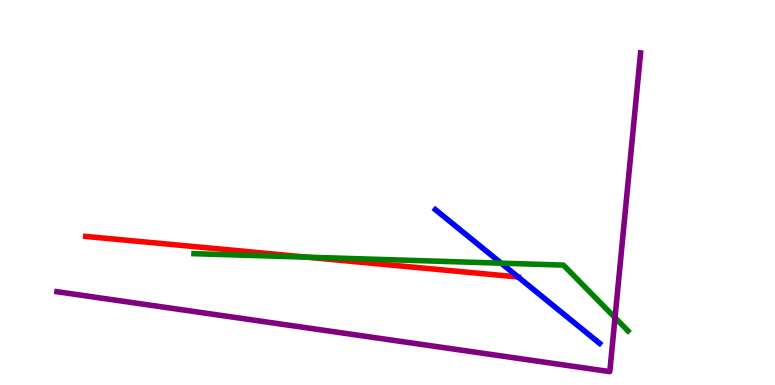[{'lines': ['blue', 'red'], 'intersections': [{'x': 6.69, 'y': 2.81}]}, {'lines': ['green', 'red'], 'intersections': [{'x': 3.96, 'y': 3.32}]}, {'lines': ['purple', 'red'], 'intersections': []}, {'lines': ['blue', 'green'], 'intersections': [{'x': 6.47, 'y': 3.16}]}, {'lines': ['blue', 'purple'], 'intersections': []}, {'lines': ['green', 'purple'], 'intersections': [{'x': 7.94, 'y': 1.75}]}]